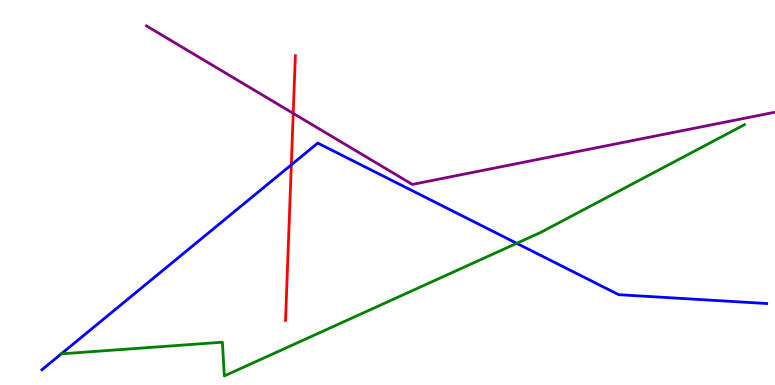[{'lines': ['blue', 'red'], 'intersections': [{'x': 3.76, 'y': 5.72}]}, {'lines': ['green', 'red'], 'intersections': []}, {'lines': ['purple', 'red'], 'intersections': [{'x': 3.78, 'y': 7.06}]}, {'lines': ['blue', 'green'], 'intersections': [{'x': 6.67, 'y': 3.68}]}, {'lines': ['blue', 'purple'], 'intersections': []}, {'lines': ['green', 'purple'], 'intersections': []}]